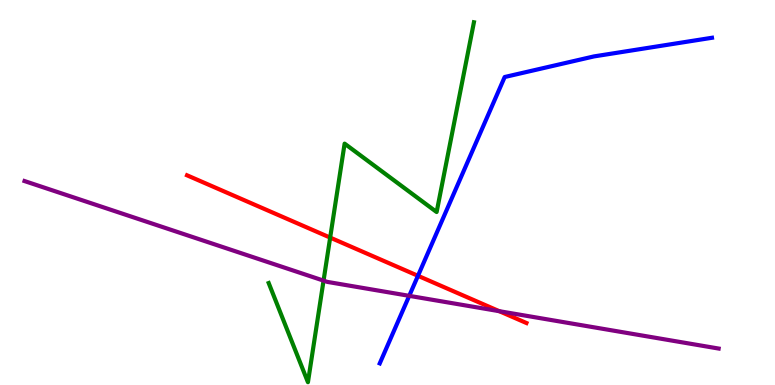[{'lines': ['blue', 'red'], 'intersections': [{'x': 5.39, 'y': 2.84}]}, {'lines': ['green', 'red'], 'intersections': [{'x': 4.26, 'y': 3.83}]}, {'lines': ['purple', 'red'], 'intersections': [{'x': 6.44, 'y': 1.92}]}, {'lines': ['blue', 'green'], 'intersections': []}, {'lines': ['blue', 'purple'], 'intersections': [{'x': 5.28, 'y': 2.32}]}, {'lines': ['green', 'purple'], 'intersections': [{'x': 4.17, 'y': 2.71}]}]